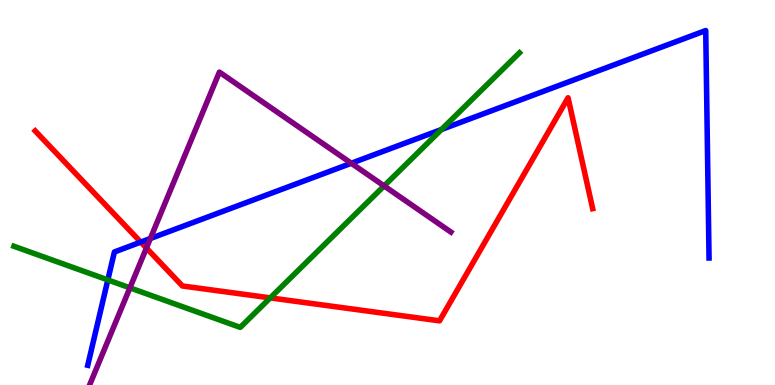[{'lines': ['blue', 'red'], 'intersections': [{'x': 1.82, 'y': 3.71}]}, {'lines': ['green', 'red'], 'intersections': [{'x': 3.49, 'y': 2.26}]}, {'lines': ['purple', 'red'], 'intersections': [{'x': 1.89, 'y': 3.56}]}, {'lines': ['blue', 'green'], 'intersections': [{'x': 1.39, 'y': 2.73}, {'x': 5.7, 'y': 6.64}]}, {'lines': ['blue', 'purple'], 'intersections': [{'x': 1.94, 'y': 3.81}, {'x': 4.53, 'y': 5.76}]}, {'lines': ['green', 'purple'], 'intersections': [{'x': 1.68, 'y': 2.52}, {'x': 4.96, 'y': 5.17}]}]